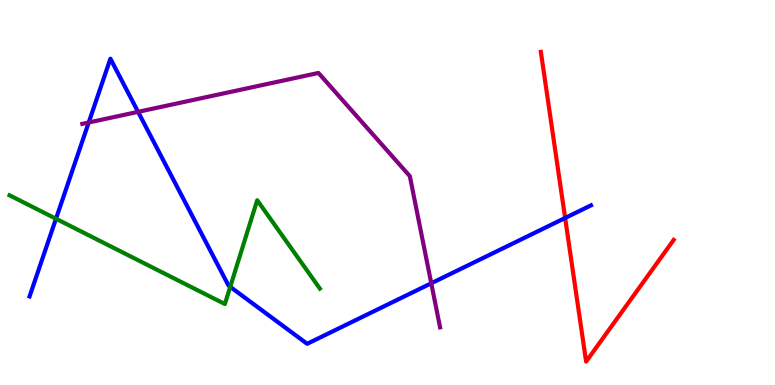[{'lines': ['blue', 'red'], 'intersections': [{'x': 7.29, 'y': 4.34}]}, {'lines': ['green', 'red'], 'intersections': []}, {'lines': ['purple', 'red'], 'intersections': []}, {'lines': ['blue', 'green'], 'intersections': [{'x': 0.722, 'y': 4.32}, {'x': 2.97, 'y': 2.55}]}, {'lines': ['blue', 'purple'], 'intersections': [{'x': 1.14, 'y': 6.82}, {'x': 1.78, 'y': 7.09}, {'x': 5.56, 'y': 2.64}]}, {'lines': ['green', 'purple'], 'intersections': []}]